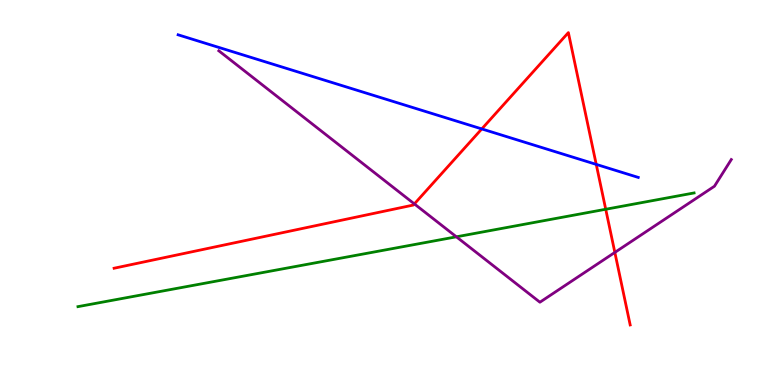[{'lines': ['blue', 'red'], 'intersections': [{'x': 6.22, 'y': 6.65}, {'x': 7.69, 'y': 5.73}]}, {'lines': ['green', 'red'], 'intersections': [{'x': 7.82, 'y': 4.56}]}, {'lines': ['purple', 'red'], 'intersections': [{'x': 5.35, 'y': 4.7}, {'x': 7.93, 'y': 3.44}]}, {'lines': ['blue', 'green'], 'intersections': []}, {'lines': ['blue', 'purple'], 'intersections': []}, {'lines': ['green', 'purple'], 'intersections': [{'x': 5.89, 'y': 3.85}]}]